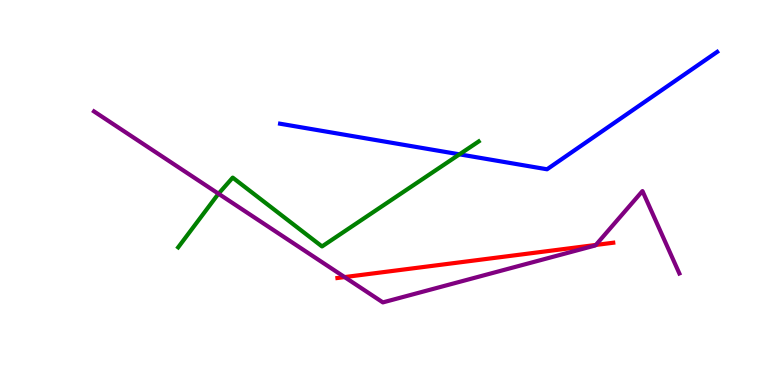[{'lines': ['blue', 'red'], 'intersections': []}, {'lines': ['green', 'red'], 'intersections': []}, {'lines': ['purple', 'red'], 'intersections': [{'x': 4.45, 'y': 2.8}, {'x': 7.69, 'y': 3.64}]}, {'lines': ['blue', 'green'], 'intersections': [{'x': 5.93, 'y': 5.99}]}, {'lines': ['blue', 'purple'], 'intersections': []}, {'lines': ['green', 'purple'], 'intersections': [{'x': 2.82, 'y': 4.97}]}]